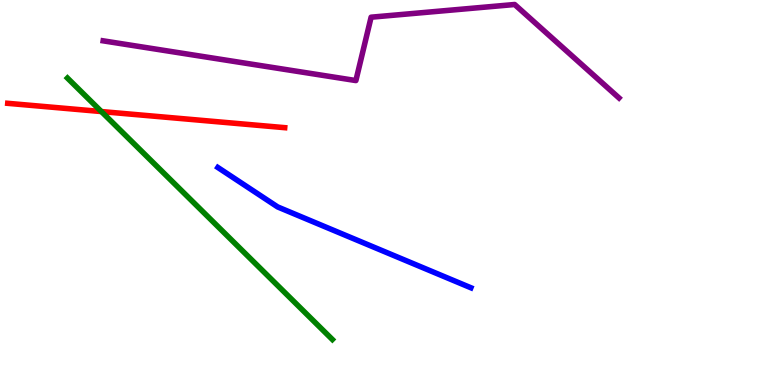[{'lines': ['blue', 'red'], 'intersections': []}, {'lines': ['green', 'red'], 'intersections': [{'x': 1.31, 'y': 7.1}]}, {'lines': ['purple', 'red'], 'intersections': []}, {'lines': ['blue', 'green'], 'intersections': []}, {'lines': ['blue', 'purple'], 'intersections': []}, {'lines': ['green', 'purple'], 'intersections': []}]